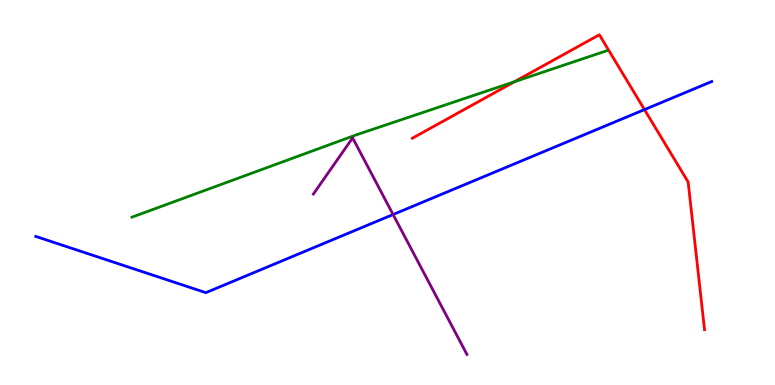[{'lines': ['blue', 'red'], 'intersections': [{'x': 8.32, 'y': 7.15}]}, {'lines': ['green', 'red'], 'intersections': [{'x': 6.64, 'y': 7.88}]}, {'lines': ['purple', 'red'], 'intersections': []}, {'lines': ['blue', 'green'], 'intersections': []}, {'lines': ['blue', 'purple'], 'intersections': [{'x': 5.07, 'y': 4.43}]}, {'lines': ['green', 'purple'], 'intersections': []}]